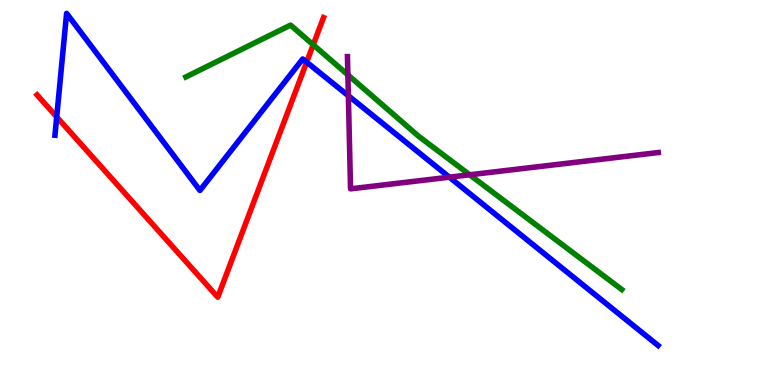[{'lines': ['blue', 'red'], 'intersections': [{'x': 0.732, 'y': 6.96}, {'x': 3.96, 'y': 8.39}]}, {'lines': ['green', 'red'], 'intersections': [{'x': 4.04, 'y': 8.84}]}, {'lines': ['purple', 'red'], 'intersections': []}, {'lines': ['blue', 'green'], 'intersections': []}, {'lines': ['blue', 'purple'], 'intersections': [{'x': 4.5, 'y': 7.51}, {'x': 5.8, 'y': 5.4}]}, {'lines': ['green', 'purple'], 'intersections': [{'x': 4.49, 'y': 8.06}, {'x': 6.06, 'y': 5.46}]}]